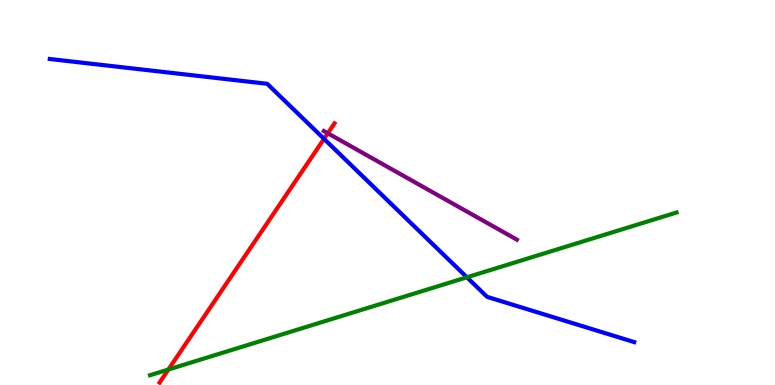[{'lines': ['blue', 'red'], 'intersections': [{'x': 4.18, 'y': 6.39}]}, {'lines': ['green', 'red'], 'intersections': [{'x': 2.17, 'y': 0.402}]}, {'lines': ['purple', 'red'], 'intersections': [{'x': 4.23, 'y': 6.54}]}, {'lines': ['blue', 'green'], 'intersections': [{'x': 6.02, 'y': 2.8}]}, {'lines': ['blue', 'purple'], 'intersections': []}, {'lines': ['green', 'purple'], 'intersections': []}]